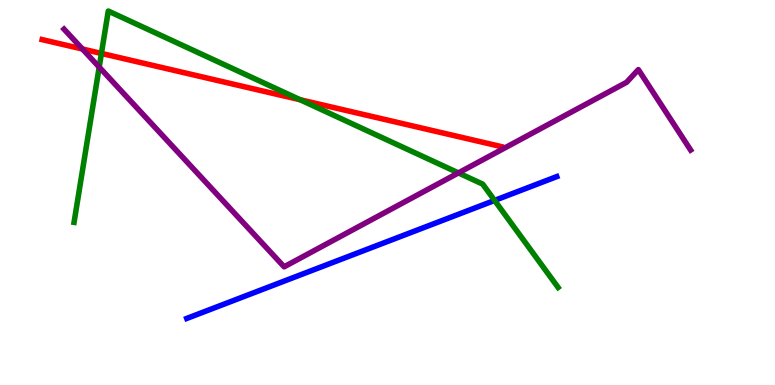[{'lines': ['blue', 'red'], 'intersections': []}, {'lines': ['green', 'red'], 'intersections': [{'x': 1.31, 'y': 8.61}, {'x': 3.87, 'y': 7.41}]}, {'lines': ['purple', 'red'], 'intersections': [{'x': 1.06, 'y': 8.73}]}, {'lines': ['blue', 'green'], 'intersections': [{'x': 6.38, 'y': 4.79}]}, {'lines': ['blue', 'purple'], 'intersections': []}, {'lines': ['green', 'purple'], 'intersections': [{'x': 1.28, 'y': 8.26}, {'x': 5.92, 'y': 5.51}]}]